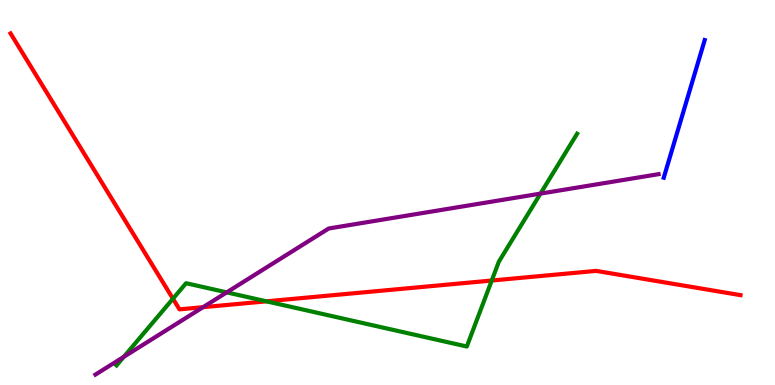[{'lines': ['blue', 'red'], 'intersections': []}, {'lines': ['green', 'red'], 'intersections': [{'x': 2.23, 'y': 2.24}, {'x': 3.44, 'y': 2.17}, {'x': 6.34, 'y': 2.71}]}, {'lines': ['purple', 'red'], 'intersections': [{'x': 2.62, 'y': 2.02}]}, {'lines': ['blue', 'green'], 'intersections': []}, {'lines': ['blue', 'purple'], 'intersections': []}, {'lines': ['green', 'purple'], 'intersections': [{'x': 1.6, 'y': 0.732}, {'x': 2.93, 'y': 2.41}, {'x': 6.97, 'y': 4.97}]}]